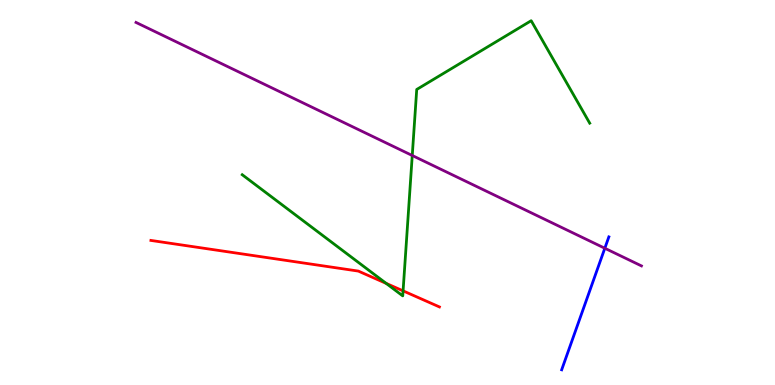[{'lines': ['blue', 'red'], 'intersections': []}, {'lines': ['green', 'red'], 'intersections': [{'x': 4.98, 'y': 2.64}, {'x': 5.2, 'y': 2.45}]}, {'lines': ['purple', 'red'], 'intersections': []}, {'lines': ['blue', 'green'], 'intersections': []}, {'lines': ['blue', 'purple'], 'intersections': [{'x': 7.8, 'y': 3.55}]}, {'lines': ['green', 'purple'], 'intersections': [{'x': 5.32, 'y': 5.96}]}]